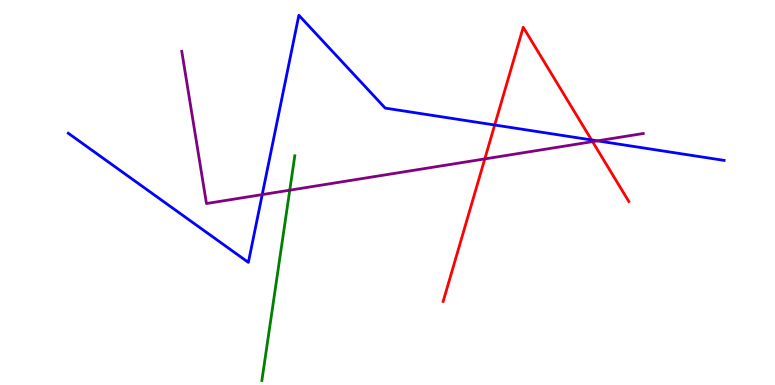[{'lines': ['blue', 'red'], 'intersections': [{'x': 6.38, 'y': 6.75}, {'x': 7.63, 'y': 6.37}]}, {'lines': ['green', 'red'], 'intersections': []}, {'lines': ['purple', 'red'], 'intersections': [{'x': 6.26, 'y': 5.87}, {'x': 7.65, 'y': 6.32}]}, {'lines': ['blue', 'green'], 'intersections': []}, {'lines': ['blue', 'purple'], 'intersections': [{'x': 3.38, 'y': 4.95}, {'x': 7.71, 'y': 6.34}]}, {'lines': ['green', 'purple'], 'intersections': [{'x': 3.74, 'y': 5.06}]}]